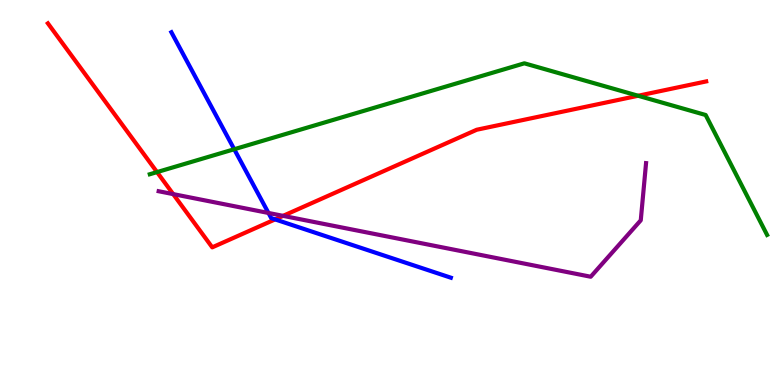[{'lines': ['blue', 'red'], 'intersections': [{'x': 3.55, 'y': 4.3}]}, {'lines': ['green', 'red'], 'intersections': [{'x': 2.03, 'y': 5.53}, {'x': 8.23, 'y': 7.51}]}, {'lines': ['purple', 'red'], 'intersections': [{'x': 2.23, 'y': 4.96}, {'x': 3.65, 'y': 4.39}]}, {'lines': ['blue', 'green'], 'intersections': [{'x': 3.02, 'y': 6.12}]}, {'lines': ['blue', 'purple'], 'intersections': [{'x': 3.46, 'y': 4.47}]}, {'lines': ['green', 'purple'], 'intersections': []}]